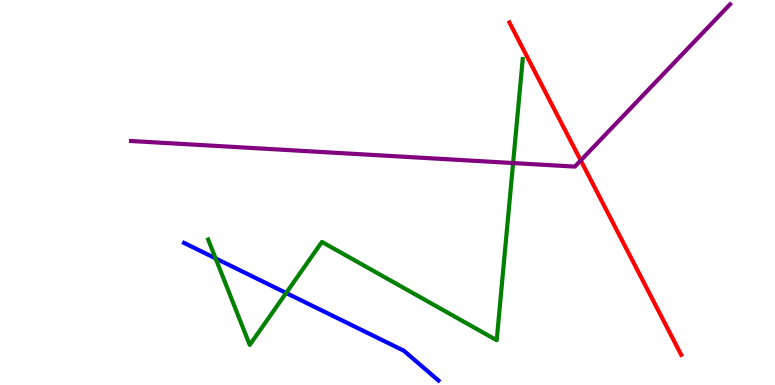[{'lines': ['blue', 'red'], 'intersections': []}, {'lines': ['green', 'red'], 'intersections': []}, {'lines': ['purple', 'red'], 'intersections': [{'x': 7.49, 'y': 5.83}]}, {'lines': ['blue', 'green'], 'intersections': [{'x': 2.78, 'y': 3.29}, {'x': 3.69, 'y': 2.39}]}, {'lines': ['blue', 'purple'], 'intersections': []}, {'lines': ['green', 'purple'], 'intersections': [{'x': 6.62, 'y': 5.77}]}]